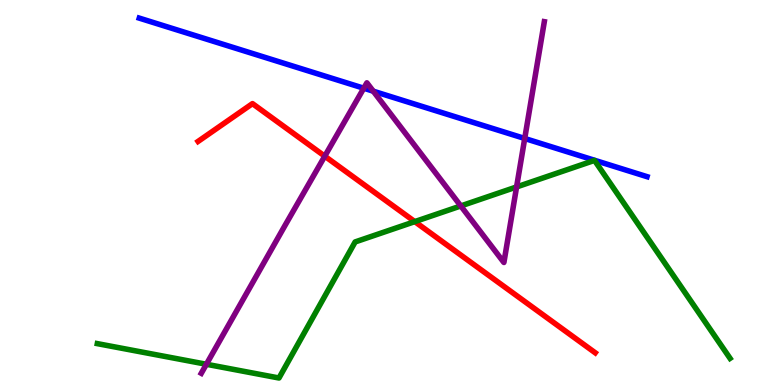[{'lines': ['blue', 'red'], 'intersections': []}, {'lines': ['green', 'red'], 'intersections': [{'x': 5.35, 'y': 4.24}]}, {'lines': ['purple', 'red'], 'intersections': [{'x': 4.19, 'y': 5.94}]}, {'lines': ['blue', 'green'], 'intersections': []}, {'lines': ['blue', 'purple'], 'intersections': [{'x': 4.69, 'y': 7.71}, {'x': 4.82, 'y': 7.63}, {'x': 6.77, 'y': 6.4}]}, {'lines': ['green', 'purple'], 'intersections': [{'x': 2.66, 'y': 0.539}, {'x': 5.95, 'y': 4.65}, {'x': 6.67, 'y': 5.14}]}]